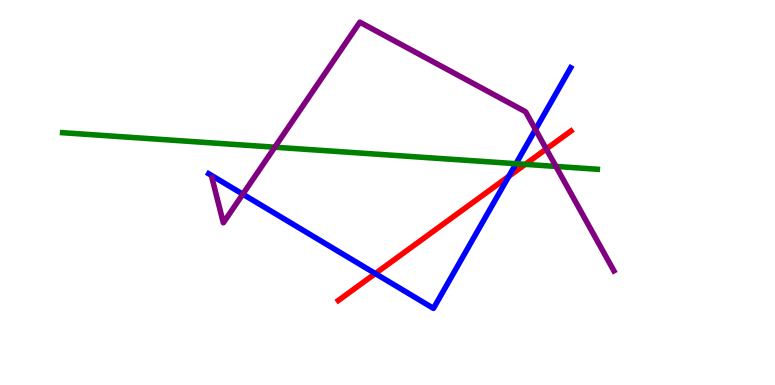[{'lines': ['blue', 'red'], 'intersections': [{'x': 4.84, 'y': 2.89}, {'x': 6.56, 'y': 5.42}]}, {'lines': ['green', 'red'], 'intersections': [{'x': 6.78, 'y': 5.73}]}, {'lines': ['purple', 'red'], 'intersections': [{'x': 7.05, 'y': 6.13}]}, {'lines': ['blue', 'green'], 'intersections': [{'x': 6.66, 'y': 5.75}]}, {'lines': ['blue', 'purple'], 'intersections': [{'x': 3.13, 'y': 4.96}, {'x': 6.91, 'y': 6.64}]}, {'lines': ['green', 'purple'], 'intersections': [{'x': 3.55, 'y': 6.18}, {'x': 7.17, 'y': 5.68}]}]